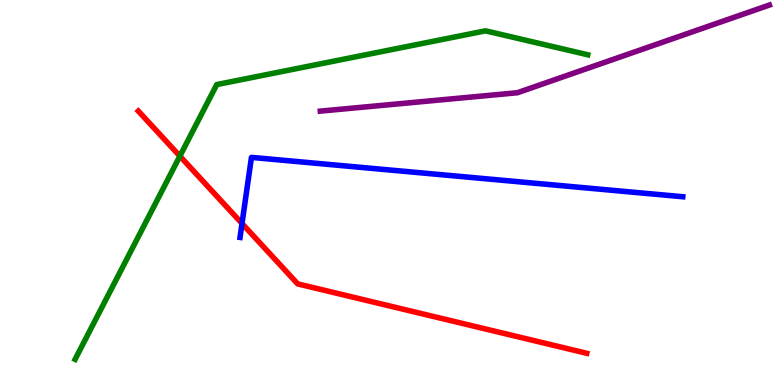[{'lines': ['blue', 'red'], 'intersections': [{'x': 3.12, 'y': 4.19}]}, {'lines': ['green', 'red'], 'intersections': [{'x': 2.32, 'y': 5.94}]}, {'lines': ['purple', 'red'], 'intersections': []}, {'lines': ['blue', 'green'], 'intersections': []}, {'lines': ['blue', 'purple'], 'intersections': []}, {'lines': ['green', 'purple'], 'intersections': []}]